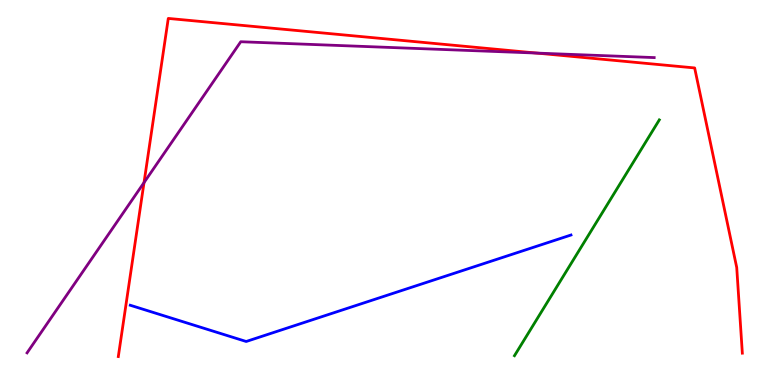[{'lines': ['blue', 'red'], 'intersections': []}, {'lines': ['green', 'red'], 'intersections': []}, {'lines': ['purple', 'red'], 'intersections': [{'x': 1.86, 'y': 5.26}, {'x': 6.93, 'y': 8.62}]}, {'lines': ['blue', 'green'], 'intersections': []}, {'lines': ['blue', 'purple'], 'intersections': []}, {'lines': ['green', 'purple'], 'intersections': []}]